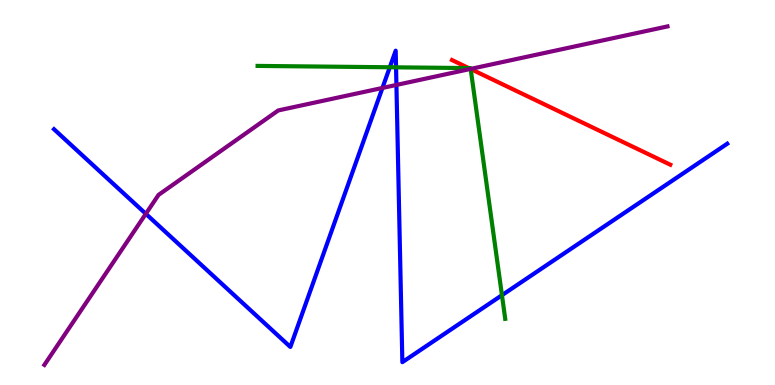[{'lines': ['blue', 'red'], 'intersections': []}, {'lines': ['green', 'red'], 'intersections': [{'x': 6.05, 'y': 8.23}, {'x': 6.07, 'y': 8.21}]}, {'lines': ['purple', 'red'], 'intersections': [{'x': 6.07, 'y': 8.21}]}, {'lines': ['blue', 'green'], 'intersections': [{'x': 5.03, 'y': 8.25}, {'x': 5.11, 'y': 8.25}, {'x': 6.48, 'y': 2.33}]}, {'lines': ['blue', 'purple'], 'intersections': [{'x': 1.88, 'y': 4.45}, {'x': 4.93, 'y': 7.72}, {'x': 5.12, 'y': 7.79}]}, {'lines': ['green', 'purple'], 'intersections': [{'x': 6.07, 'y': 8.21}]}]